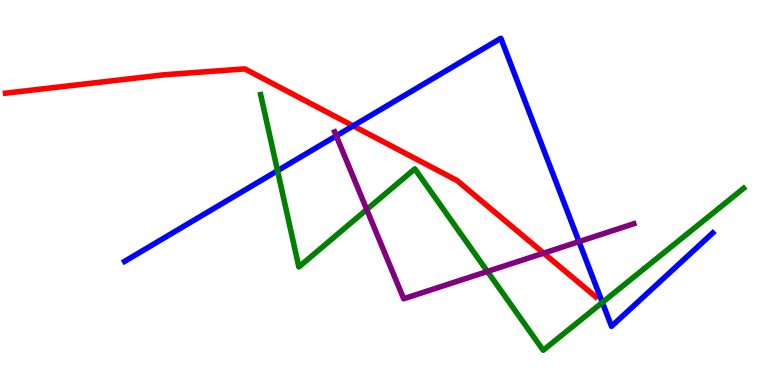[{'lines': ['blue', 'red'], 'intersections': [{'x': 4.56, 'y': 6.73}]}, {'lines': ['green', 'red'], 'intersections': []}, {'lines': ['purple', 'red'], 'intersections': [{'x': 7.01, 'y': 3.43}]}, {'lines': ['blue', 'green'], 'intersections': [{'x': 3.58, 'y': 5.57}, {'x': 7.77, 'y': 2.14}]}, {'lines': ['blue', 'purple'], 'intersections': [{'x': 4.34, 'y': 6.47}, {'x': 7.47, 'y': 3.72}]}, {'lines': ['green', 'purple'], 'intersections': [{'x': 4.73, 'y': 4.56}, {'x': 6.29, 'y': 2.95}]}]